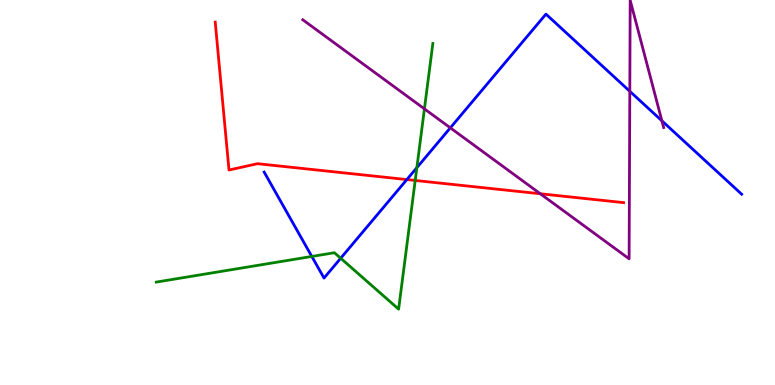[{'lines': ['blue', 'red'], 'intersections': [{'x': 5.25, 'y': 5.34}]}, {'lines': ['green', 'red'], 'intersections': [{'x': 5.36, 'y': 5.31}]}, {'lines': ['purple', 'red'], 'intersections': [{'x': 6.97, 'y': 4.97}]}, {'lines': ['blue', 'green'], 'intersections': [{'x': 4.02, 'y': 3.34}, {'x': 4.4, 'y': 3.29}, {'x': 5.38, 'y': 5.65}]}, {'lines': ['blue', 'purple'], 'intersections': [{'x': 5.81, 'y': 6.68}, {'x': 8.13, 'y': 7.63}, {'x': 8.54, 'y': 6.86}]}, {'lines': ['green', 'purple'], 'intersections': [{'x': 5.48, 'y': 7.17}]}]